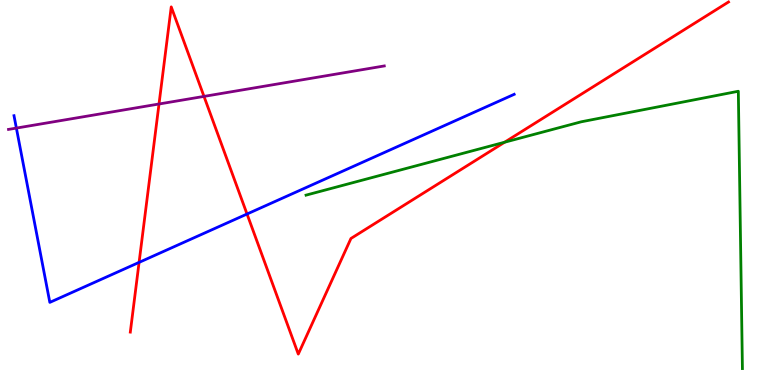[{'lines': ['blue', 'red'], 'intersections': [{'x': 1.79, 'y': 3.18}, {'x': 3.19, 'y': 4.44}]}, {'lines': ['green', 'red'], 'intersections': [{'x': 6.51, 'y': 6.31}]}, {'lines': ['purple', 'red'], 'intersections': [{'x': 2.05, 'y': 7.3}, {'x': 2.63, 'y': 7.5}]}, {'lines': ['blue', 'green'], 'intersections': []}, {'lines': ['blue', 'purple'], 'intersections': [{'x': 0.211, 'y': 6.67}]}, {'lines': ['green', 'purple'], 'intersections': []}]